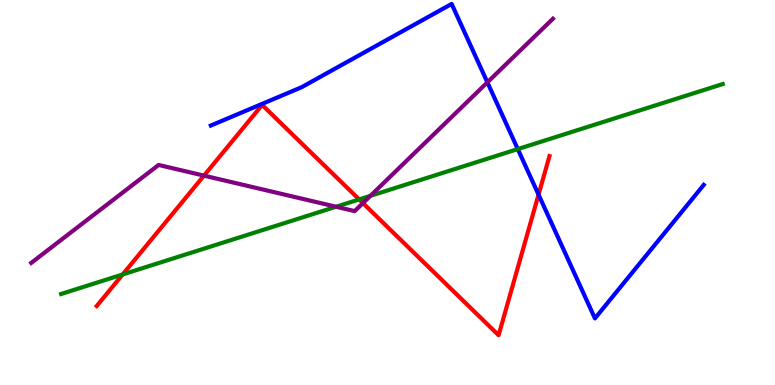[{'lines': ['blue', 'red'], 'intersections': [{'x': 6.95, 'y': 4.94}]}, {'lines': ['green', 'red'], 'intersections': [{'x': 1.58, 'y': 2.87}, {'x': 4.63, 'y': 4.82}]}, {'lines': ['purple', 'red'], 'intersections': [{'x': 2.63, 'y': 5.44}, {'x': 4.68, 'y': 4.72}]}, {'lines': ['blue', 'green'], 'intersections': [{'x': 6.68, 'y': 6.13}]}, {'lines': ['blue', 'purple'], 'intersections': [{'x': 6.29, 'y': 7.86}]}, {'lines': ['green', 'purple'], 'intersections': [{'x': 4.34, 'y': 4.63}, {'x': 4.78, 'y': 4.91}]}]